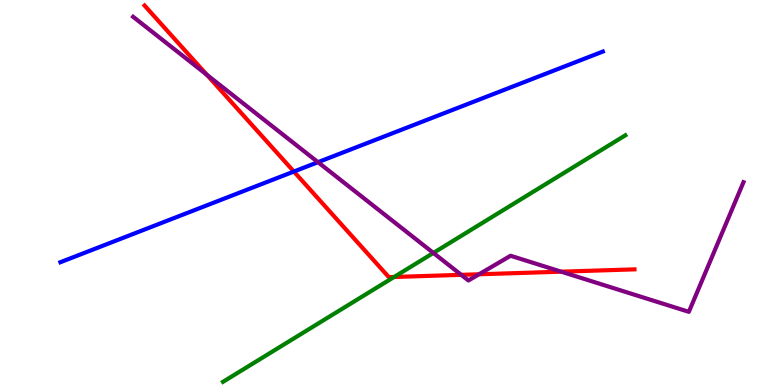[{'lines': ['blue', 'red'], 'intersections': [{'x': 3.79, 'y': 5.54}]}, {'lines': ['green', 'red'], 'intersections': [{'x': 5.09, 'y': 2.81}]}, {'lines': ['purple', 'red'], 'intersections': [{'x': 2.67, 'y': 8.06}, {'x': 5.95, 'y': 2.86}, {'x': 6.18, 'y': 2.88}, {'x': 7.24, 'y': 2.94}]}, {'lines': ['blue', 'green'], 'intersections': []}, {'lines': ['blue', 'purple'], 'intersections': [{'x': 4.1, 'y': 5.79}]}, {'lines': ['green', 'purple'], 'intersections': [{'x': 5.59, 'y': 3.43}]}]